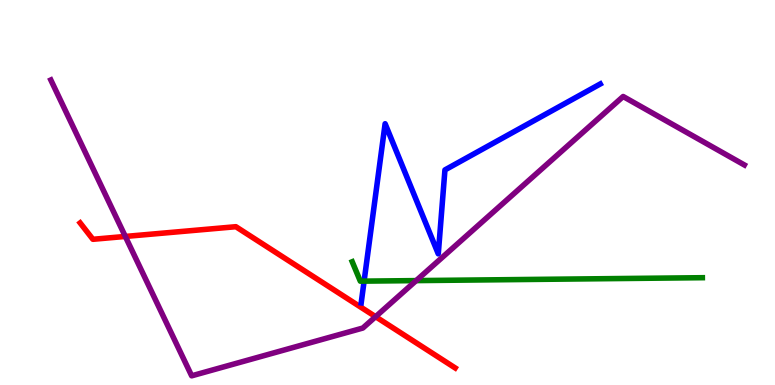[{'lines': ['blue', 'red'], 'intersections': []}, {'lines': ['green', 'red'], 'intersections': []}, {'lines': ['purple', 'red'], 'intersections': [{'x': 1.62, 'y': 3.86}, {'x': 4.85, 'y': 1.77}]}, {'lines': ['blue', 'green'], 'intersections': [{'x': 4.7, 'y': 2.7}]}, {'lines': ['blue', 'purple'], 'intersections': []}, {'lines': ['green', 'purple'], 'intersections': [{'x': 5.37, 'y': 2.71}]}]